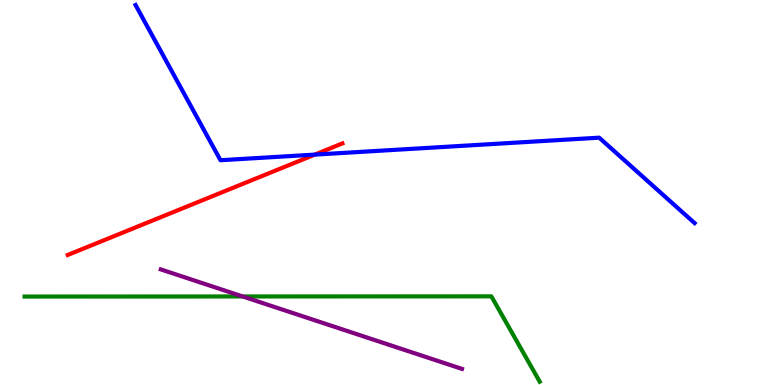[{'lines': ['blue', 'red'], 'intersections': [{'x': 4.06, 'y': 5.98}]}, {'lines': ['green', 'red'], 'intersections': []}, {'lines': ['purple', 'red'], 'intersections': []}, {'lines': ['blue', 'green'], 'intersections': []}, {'lines': ['blue', 'purple'], 'intersections': []}, {'lines': ['green', 'purple'], 'intersections': [{'x': 3.13, 'y': 2.3}]}]